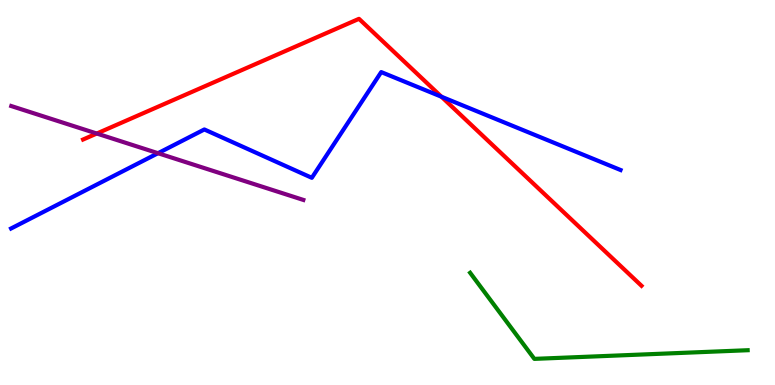[{'lines': ['blue', 'red'], 'intersections': [{'x': 5.7, 'y': 7.49}]}, {'lines': ['green', 'red'], 'intersections': []}, {'lines': ['purple', 'red'], 'intersections': [{'x': 1.25, 'y': 6.53}]}, {'lines': ['blue', 'green'], 'intersections': []}, {'lines': ['blue', 'purple'], 'intersections': [{'x': 2.04, 'y': 6.02}]}, {'lines': ['green', 'purple'], 'intersections': []}]